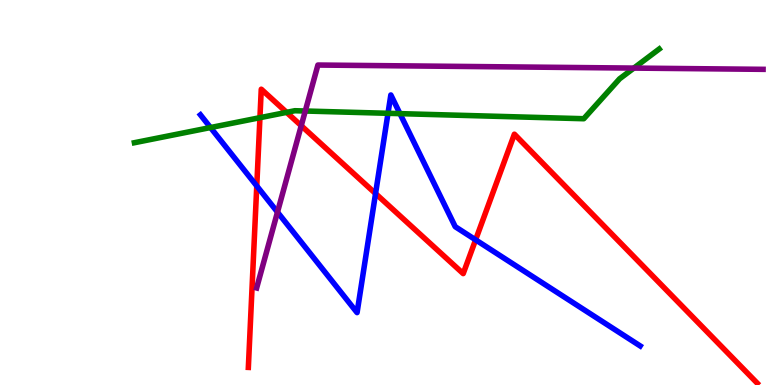[{'lines': ['blue', 'red'], 'intersections': [{'x': 3.31, 'y': 5.17}, {'x': 4.85, 'y': 4.97}, {'x': 6.14, 'y': 3.77}]}, {'lines': ['green', 'red'], 'intersections': [{'x': 3.35, 'y': 6.94}, {'x': 3.7, 'y': 7.08}]}, {'lines': ['purple', 'red'], 'intersections': [{'x': 3.89, 'y': 6.73}]}, {'lines': ['blue', 'green'], 'intersections': [{'x': 2.72, 'y': 6.69}, {'x': 5.01, 'y': 7.06}, {'x': 5.16, 'y': 7.05}]}, {'lines': ['blue', 'purple'], 'intersections': [{'x': 3.58, 'y': 4.49}]}, {'lines': ['green', 'purple'], 'intersections': [{'x': 3.94, 'y': 7.12}, {'x': 8.18, 'y': 8.23}]}]